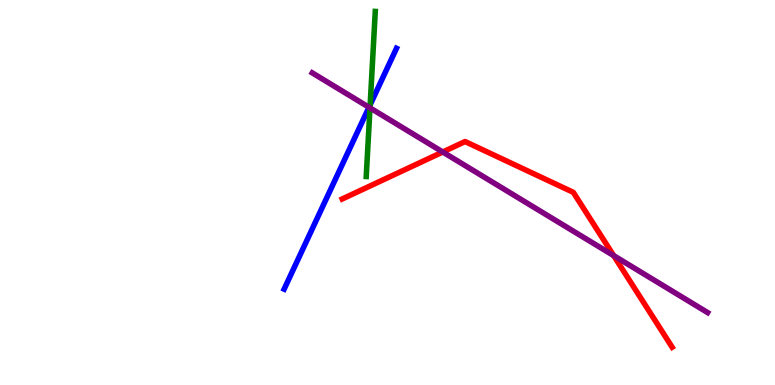[{'lines': ['blue', 'red'], 'intersections': []}, {'lines': ['green', 'red'], 'intersections': []}, {'lines': ['purple', 'red'], 'intersections': [{'x': 5.71, 'y': 6.05}, {'x': 7.92, 'y': 3.36}]}, {'lines': ['blue', 'green'], 'intersections': [{'x': 4.78, 'y': 7.28}]}, {'lines': ['blue', 'purple'], 'intersections': [{'x': 4.76, 'y': 7.21}]}, {'lines': ['green', 'purple'], 'intersections': [{'x': 4.77, 'y': 7.2}]}]